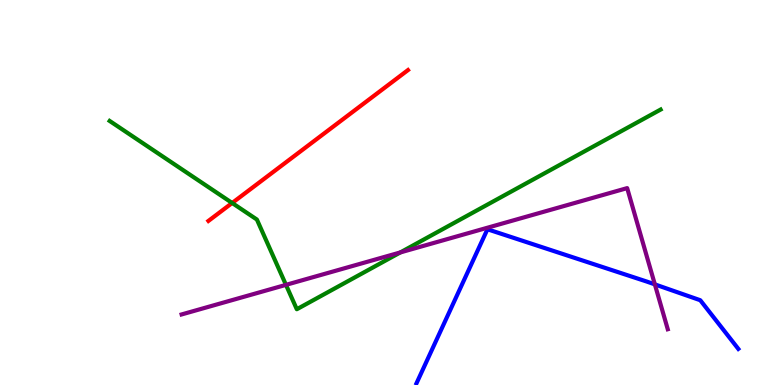[{'lines': ['blue', 'red'], 'intersections': []}, {'lines': ['green', 'red'], 'intersections': [{'x': 3.0, 'y': 4.73}]}, {'lines': ['purple', 'red'], 'intersections': []}, {'lines': ['blue', 'green'], 'intersections': []}, {'lines': ['blue', 'purple'], 'intersections': [{'x': 8.45, 'y': 2.61}]}, {'lines': ['green', 'purple'], 'intersections': [{'x': 3.69, 'y': 2.6}, {'x': 5.17, 'y': 3.44}]}]